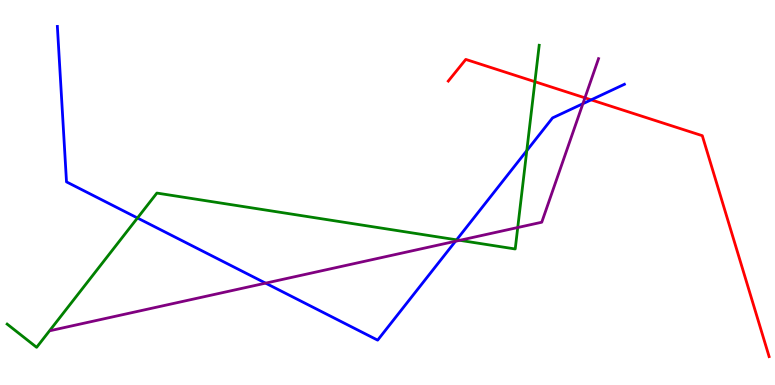[{'lines': ['blue', 'red'], 'intersections': [{'x': 7.63, 'y': 7.41}]}, {'lines': ['green', 'red'], 'intersections': [{'x': 6.9, 'y': 7.88}]}, {'lines': ['purple', 'red'], 'intersections': [{'x': 7.55, 'y': 7.46}]}, {'lines': ['blue', 'green'], 'intersections': [{'x': 1.77, 'y': 4.34}, {'x': 5.89, 'y': 3.77}, {'x': 6.8, 'y': 6.09}]}, {'lines': ['blue', 'purple'], 'intersections': [{'x': 3.43, 'y': 2.65}, {'x': 5.88, 'y': 3.73}, {'x': 7.52, 'y': 7.31}]}, {'lines': ['green', 'purple'], 'intersections': [{'x': 5.93, 'y': 3.76}, {'x': 6.68, 'y': 4.09}]}]